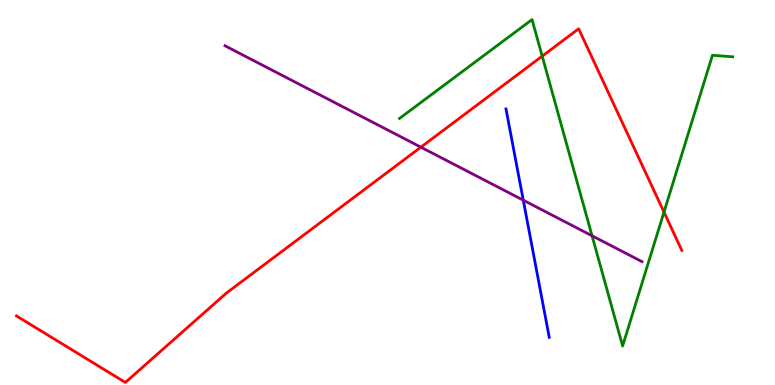[{'lines': ['blue', 'red'], 'intersections': []}, {'lines': ['green', 'red'], 'intersections': [{'x': 7.0, 'y': 8.54}, {'x': 8.57, 'y': 4.49}]}, {'lines': ['purple', 'red'], 'intersections': [{'x': 5.43, 'y': 6.18}]}, {'lines': ['blue', 'green'], 'intersections': []}, {'lines': ['blue', 'purple'], 'intersections': [{'x': 6.75, 'y': 4.8}]}, {'lines': ['green', 'purple'], 'intersections': [{'x': 7.64, 'y': 3.88}]}]